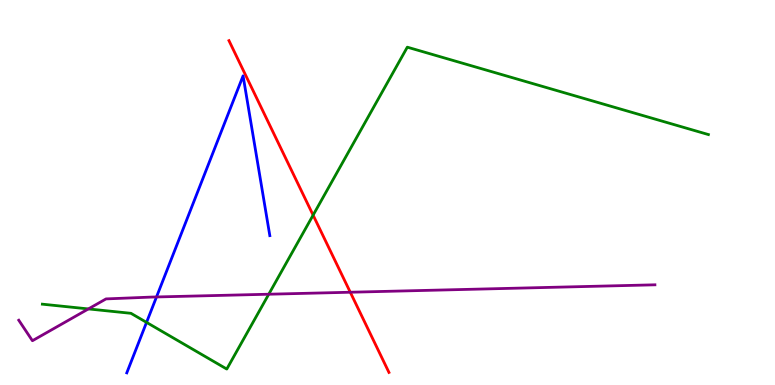[{'lines': ['blue', 'red'], 'intersections': []}, {'lines': ['green', 'red'], 'intersections': [{'x': 4.04, 'y': 4.41}]}, {'lines': ['purple', 'red'], 'intersections': [{'x': 4.52, 'y': 2.41}]}, {'lines': ['blue', 'green'], 'intersections': [{'x': 1.89, 'y': 1.63}]}, {'lines': ['blue', 'purple'], 'intersections': [{'x': 2.02, 'y': 2.29}]}, {'lines': ['green', 'purple'], 'intersections': [{'x': 1.14, 'y': 1.98}, {'x': 3.47, 'y': 2.36}]}]